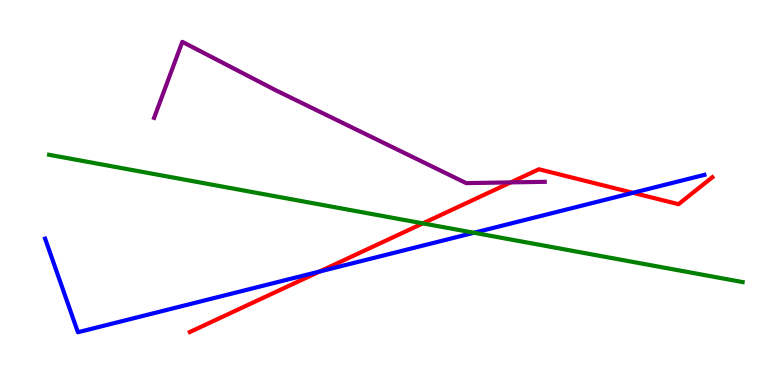[{'lines': ['blue', 'red'], 'intersections': [{'x': 4.12, 'y': 2.95}, {'x': 8.17, 'y': 4.99}]}, {'lines': ['green', 'red'], 'intersections': [{'x': 5.46, 'y': 4.2}]}, {'lines': ['purple', 'red'], 'intersections': [{'x': 6.59, 'y': 5.26}]}, {'lines': ['blue', 'green'], 'intersections': [{'x': 6.12, 'y': 3.95}]}, {'lines': ['blue', 'purple'], 'intersections': []}, {'lines': ['green', 'purple'], 'intersections': []}]